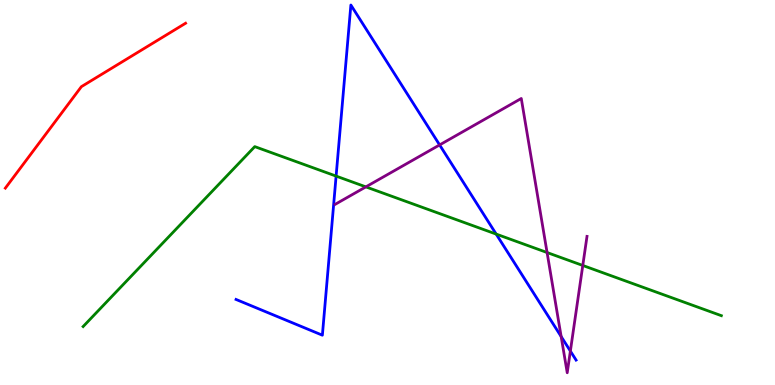[{'lines': ['blue', 'red'], 'intersections': []}, {'lines': ['green', 'red'], 'intersections': []}, {'lines': ['purple', 'red'], 'intersections': []}, {'lines': ['blue', 'green'], 'intersections': [{'x': 4.34, 'y': 5.43}, {'x': 6.4, 'y': 3.92}]}, {'lines': ['blue', 'purple'], 'intersections': [{'x': 5.67, 'y': 6.24}, {'x': 7.24, 'y': 1.26}, {'x': 7.36, 'y': 0.881}]}, {'lines': ['green', 'purple'], 'intersections': [{'x': 4.72, 'y': 5.15}, {'x': 7.06, 'y': 3.44}, {'x': 7.52, 'y': 3.1}]}]